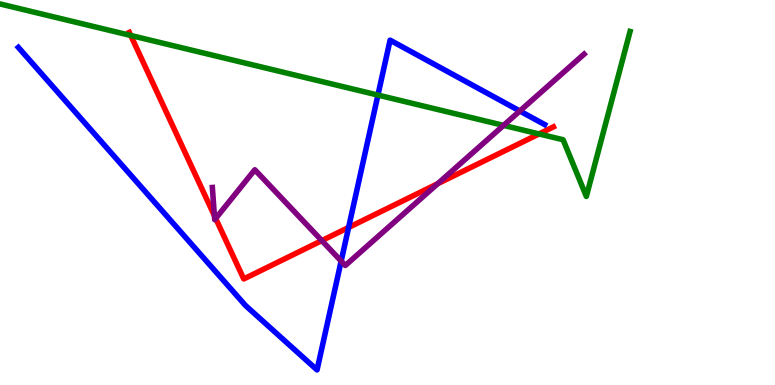[{'lines': ['blue', 'red'], 'intersections': [{'x': 4.5, 'y': 4.09}]}, {'lines': ['green', 'red'], 'intersections': [{'x': 1.69, 'y': 9.08}, {'x': 6.96, 'y': 6.52}]}, {'lines': ['purple', 'red'], 'intersections': [{'x': 2.77, 'y': 4.4}, {'x': 2.78, 'y': 4.33}, {'x': 4.15, 'y': 3.75}, {'x': 5.65, 'y': 5.23}]}, {'lines': ['blue', 'green'], 'intersections': [{'x': 4.88, 'y': 7.53}]}, {'lines': ['blue', 'purple'], 'intersections': [{'x': 4.4, 'y': 3.22}, {'x': 6.71, 'y': 7.12}]}, {'lines': ['green', 'purple'], 'intersections': [{'x': 6.5, 'y': 6.74}]}]